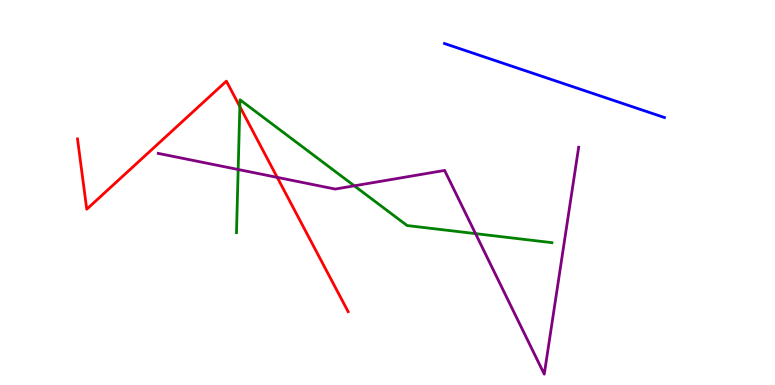[{'lines': ['blue', 'red'], 'intersections': []}, {'lines': ['green', 'red'], 'intersections': [{'x': 3.09, 'y': 7.23}]}, {'lines': ['purple', 'red'], 'intersections': [{'x': 3.58, 'y': 5.39}]}, {'lines': ['blue', 'green'], 'intersections': []}, {'lines': ['blue', 'purple'], 'intersections': []}, {'lines': ['green', 'purple'], 'intersections': [{'x': 3.07, 'y': 5.6}, {'x': 4.57, 'y': 5.17}, {'x': 6.14, 'y': 3.93}]}]